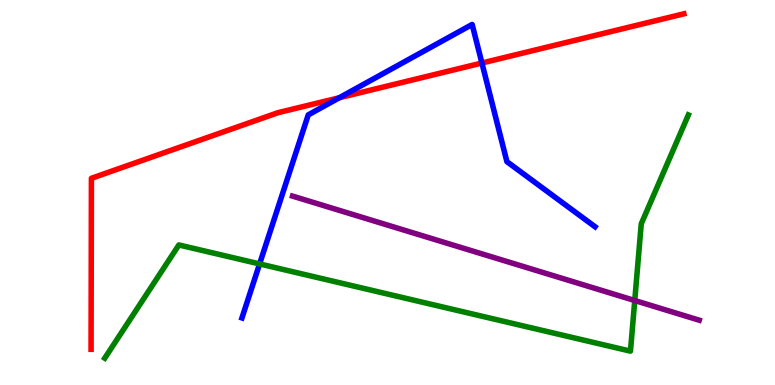[{'lines': ['blue', 'red'], 'intersections': [{'x': 4.38, 'y': 7.46}, {'x': 6.22, 'y': 8.36}]}, {'lines': ['green', 'red'], 'intersections': []}, {'lines': ['purple', 'red'], 'intersections': []}, {'lines': ['blue', 'green'], 'intersections': [{'x': 3.35, 'y': 3.14}]}, {'lines': ['blue', 'purple'], 'intersections': []}, {'lines': ['green', 'purple'], 'intersections': [{'x': 8.19, 'y': 2.19}]}]